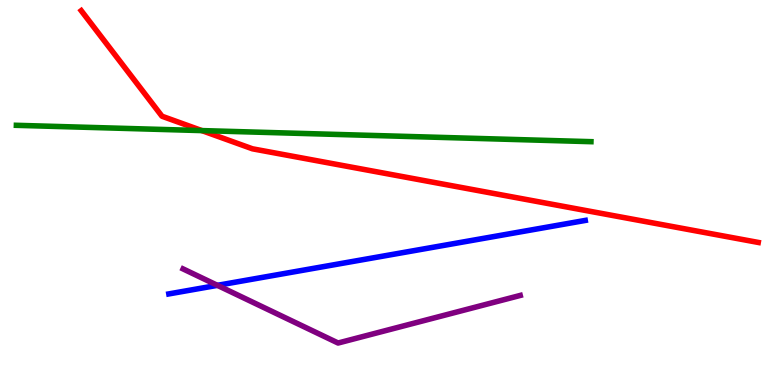[{'lines': ['blue', 'red'], 'intersections': []}, {'lines': ['green', 'red'], 'intersections': [{'x': 2.6, 'y': 6.61}]}, {'lines': ['purple', 'red'], 'intersections': []}, {'lines': ['blue', 'green'], 'intersections': []}, {'lines': ['blue', 'purple'], 'intersections': [{'x': 2.81, 'y': 2.59}]}, {'lines': ['green', 'purple'], 'intersections': []}]